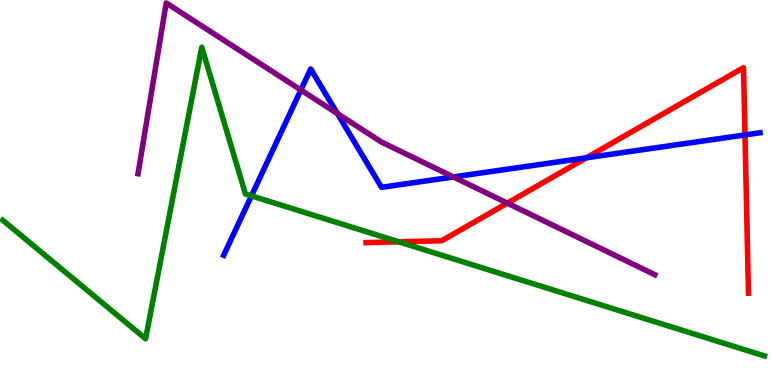[{'lines': ['blue', 'red'], 'intersections': [{'x': 7.57, 'y': 5.9}, {'x': 9.61, 'y': 6.5}]}, {'lines': ['green', 'red'], 'intersections': [{'x': 5.14, 'y': 3.72}]}, {'lines': ['purple', 'red'], 'intersections': [{'x': 6.55, 'y': 4.72}]}, {'lines': ['blue', 'green'], 'intersections': [{'x': 3.24, 'y': 4.91}]}, {'lines': ['blue', 'purple'], 'intersections': [{'x': 3.88, 'y': 7.66}, {'x': 4.35, 'y': 7.05}, {'x': 5.85, 'y': 5.4}]}, {'lines': ['green', 'purple'], 'intersections': []}]